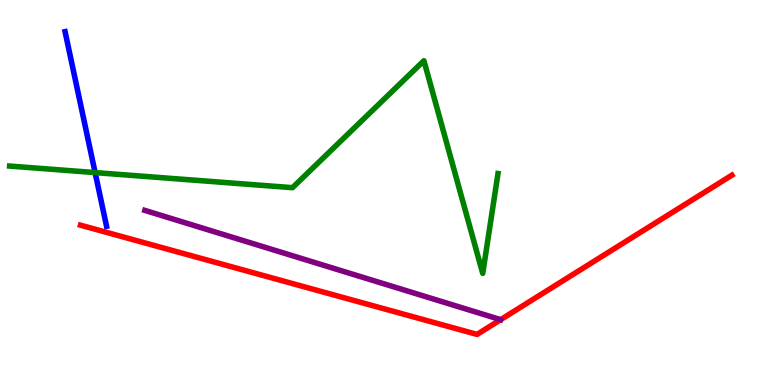[{'lines': ['blue', 'red'], 'intersections': []}, {'lines': ['green', 'red'], 'intersections': []}, {'lines': ['purple', 'red'], 'intersections': []}, {'lines': ['blue', 'green'], 'intersections': [{'x': 1.23, 'y': 5.52}]}, {'lines': ['blue', 'purple'], 'intersections': []}, {'lines': ['green', 'purple'], 'intersections': []}]